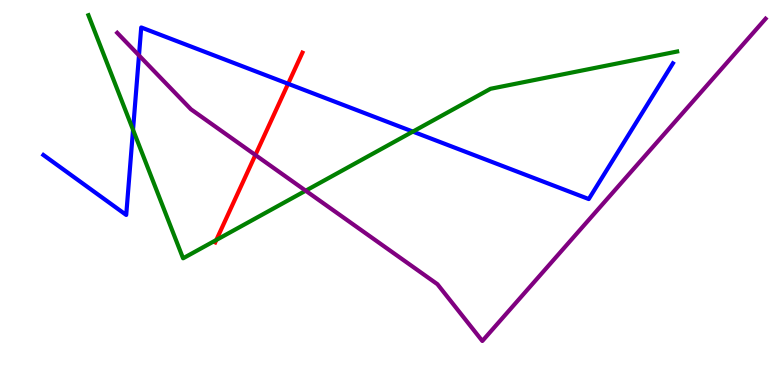[{'lines': ['blue', 'red'], 'intersections': [{'x': 3.72, 'y': 7.82}]}, {'lines': ['green', 'red'], 'intersections': [{'x': 2.79, 'y': 3.77}]}, {'lines': ['purple', 'red'], 'intersections': [{'x': 3.3, 'y': 5.97}]}, {'lines': ['blue', 'green'], 'intersections': [{'x': 1.72, 'y': 6.63}, {'x': 5.33, 'y': 6.58}]}, {'lines': ['blue', 'purple'], 'intersections': [{'x': 1.79, 'y': 8.56}]}, {'lines': ['green', 'purple'], 'intersections': [{'x': 3.94, 'y': 5.05}]}]